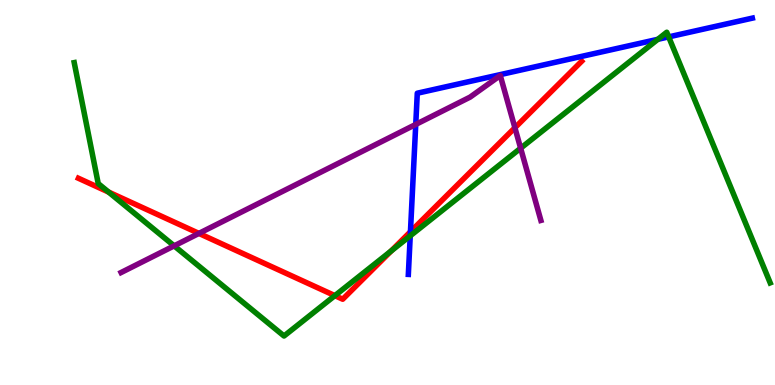[{'lines': ['blue', 'red'], 'intersections': [{'x': 5.3, 'y': 3.98}]}, {'lines': ['green', 'red'], 'intersections': [{'x': 1.4, 'y': 5.01}, {'x': 4.32, 'y': 2.32}, {'x': 5.05, 'y': 3.48}]}, {'lines': ['purple', 'red'], 'intersections': [{'x': 2.57, 'y': 3.94}, {'x': 6.64, 'y': 6.68}]}, {'lines': ['blue', 'green'], 'intersections': [{'x': 5.29, 'y': 3.87}, {'x': 8.49, 'y': 8.98}, {'x': 8.63, 'y': 9.04}]}, {'lines': ['blue', 'purple'], 'intersections': [{'x': 5.36, 'y': 6.77}]}, {'lines': ['green', 'purple'], 'intersections': [{'x': 2.25, 'y': 3.61}, {'x': 6.72, 'y': 6.15}]}]